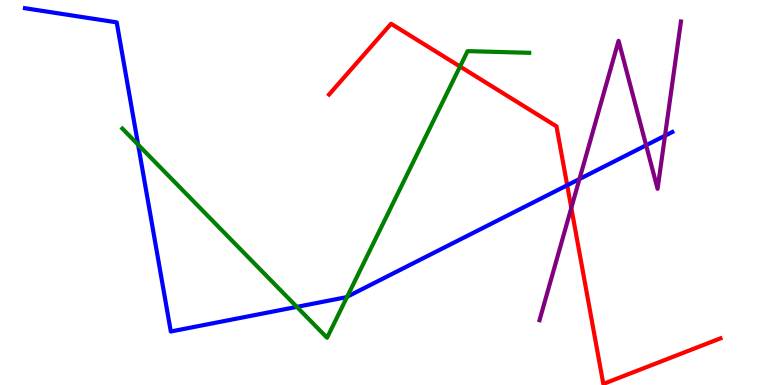[{'lines': ['blue', 'red'], 'intersections': [{'x': 7.32, 'y': 5.19}]}, {'lines': ['green', 'red'], 'intersections': [{'x': 5.94, 'y': 8.27}]}, {'lines': ['purple', 'red'], 'intersections': [{'x': 7.37, 'y': 4.6}]}, {'lines': ['blue', 'green'], 'intersections': [{'x': 1.78, 'y': 6.24}, {'x': 3.83, 'y': 2.03}, {'x': 4.48, 'y': 2.29}]}, {'lines': ['blue', 'purple'], 'intersections': [{'x': 7.48, 'y': 5.35}, {'x': 8.34, 'y': 6.23}, {'x': 8.58, 'y': 6.48}]}, {'lines': ['green', 'purple'], 'intersections': []}]